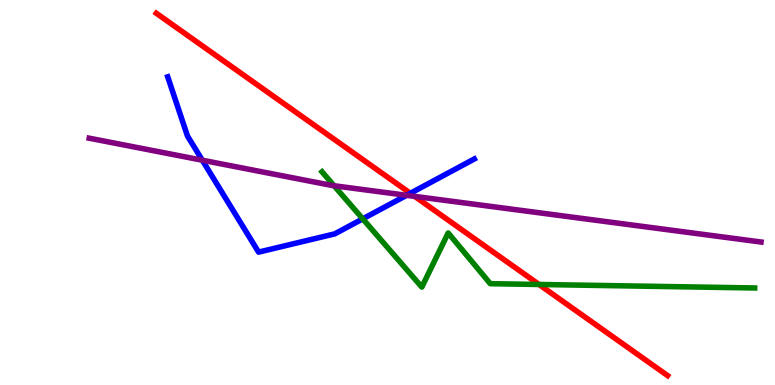[{'lines': ['blue', 'red'], 'intersections': [{'x': 5.29, 'y': 4.98}]}, {'lines': ['green', 'red'], 'intersections': [{'x': 6.95, 'y': 2.61}]}, {'lines': ['purple', 'red'], 'intersections': [{'x': 5.35, 'y': 4.9}]}, {'lines': ['blue', 'green'], 'intersections': [{'x': 4.68, 'y': 4.32}]}, {'lines': ['blue', 'purple'], 'intersections': [{'x': 2.61, 'y': 5.84}, {'x': 5.25, 'y': 4.93}]}, {'lines': ['green', 'purple'], 'intersections': [{'x': 4.31, 'y': 5.18}]}]